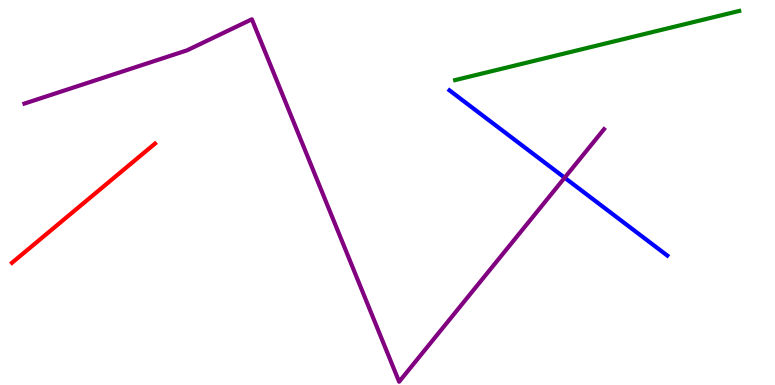[{'lines': ['blue', 'red'], 'intersections': []}, {'lines': ['green', 'red'], 'intersections': []}, {'lines': ['purple', 'red'], 'intersections': []}, {'lines': ['blue', 'green'], 'intersections': []}, {'lines': ['blue', 'purple'], 'intersections': [{'x': 7.29, 'y': 5.38}]}, {'lines': ['green', 'purple'], 'intersections': []}]